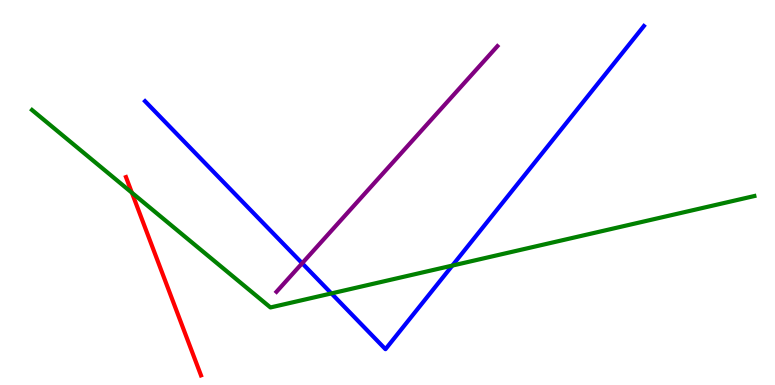[{'lines': ['blue', 'red'], 'intersections': []}, {'lines': ['green', 'red'], 'intersections': [{'x': 1.7, 'y': 4.99}]}, {'lines': ['purple', 'red'], 'intersections': []}, {'lines': ['blue', 'green'], 'intersections': [{'x': 4.28, 'y': 2.38}, {'x': 5.84, 'y': 3.1}]}, {'lines': ['blue', 'purple'], 'intersections': [{'x': 3.9, 'y': 3.16}]}, {'lines': ['green', 'purple'], 'intersections': []}]